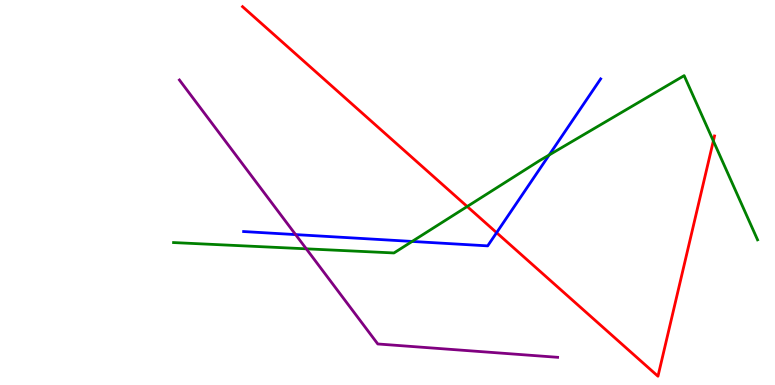[{'lines': ['blue', 'red'], 'intersections': [{'x': 6.41, 'y': 3.96}]}, {'lines': ['green', 'red'], 'intersections': [{'x': 6.03, 'y': 4.64}, {'x': 9.2, 'y': 6.34}]}, {'lines': ['purple', 'red'], 'intersections': []}, {'lines': ['blue', 'green'], 'intersections': [{'x': 5.32, 'y': 3.73}, {'x': 7.09, 'y': 5.97}]}, {'lines': ['blue', 'purple'], 'intersections': [{'x': 3.81, 'y': 3.91}]}, {'lines': ['green', 'purple'], 'intersections': [{'x': 3.95, 'y': 3.54}]}]